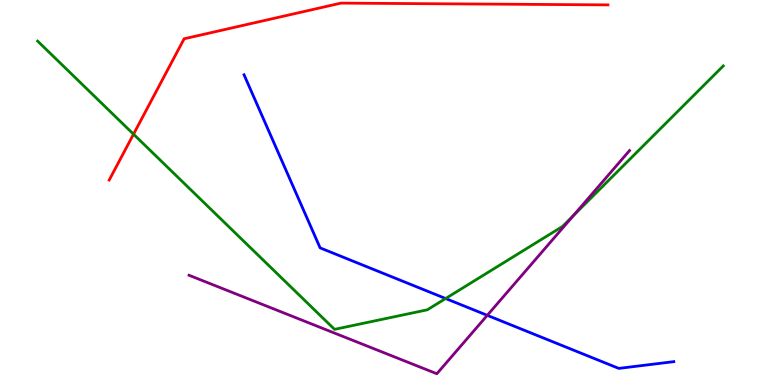[{'lines': ['blue', 'red'], 'intersections': []}, {'lines': ['green', 'red'], 'intersections': [{'x': 1.72, 'y': 6.51}]}, {'lines': ['purple', 'red'], 'intersections': []}, {'lines': ['blue', 'green'], 'intersections': [{'x': 5.75, 'y': 2.25}]}, {'lines': ['blue', 'purple'], 'intersections': [{'x': 6.29, 'y': 1.81}]}, {'lines': ['green', 'purple'], 'intersections': [{'x': 7.4, 'y': 4.4}]}]